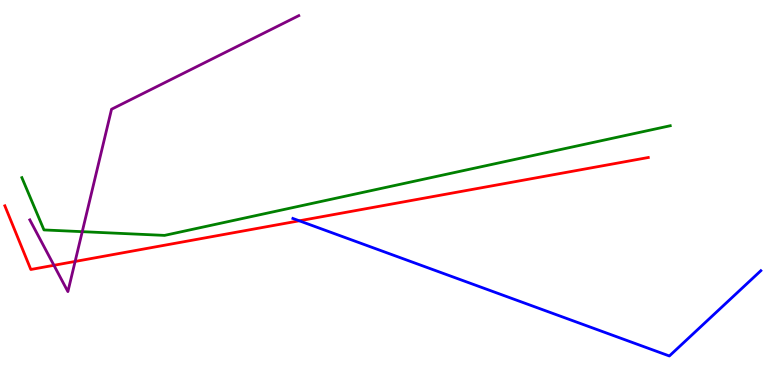[{'lines': ['blue', 'red'], 'intersections': [{'x': 3.86, 'y': 4.26}]}, {'lines': ['green', 'red'], 'intersections': []}, {'lines': ['purple', 'red'], 'intersections': [{'x': 0.696, 'y': 3.11}, {'x': 0.969, 'y': 3.21}]}, {'lines': ['blue', 'green'], 'intersections': []}, {'lines': ['blue', 'purple'], 'intersections': []}, {'lines': ['green', 'purple'], 'intersections': [{'x': 1.06, 'y': 3.98}]}]